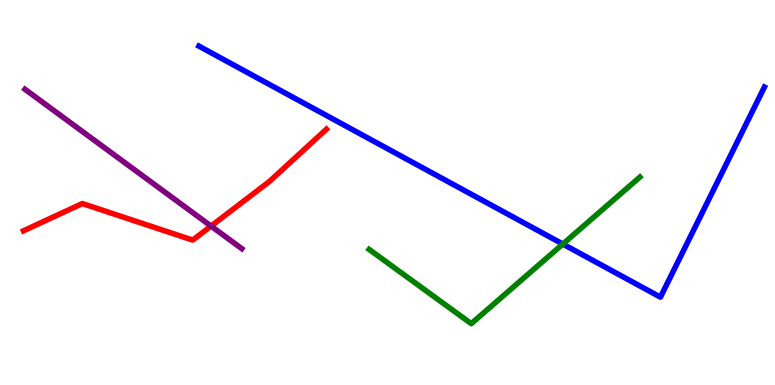[{'lines': ['blue', 'red'], 'intersections': []}, {'lines': ['green', 'red'], 'intersections': []}, {'lines': ['purple', 'red'], 'intersections': [{'x': 2.72, 'y': 4.13}]}, {'lines': ['blue', 'green'], 'intersections': [{'x': 7.26, 'y': 3.66}]}, {'lines': ['blue', 'purple'], 'intersections': []}, {'lines': ['green', 'purple'], 'intersections': []}]